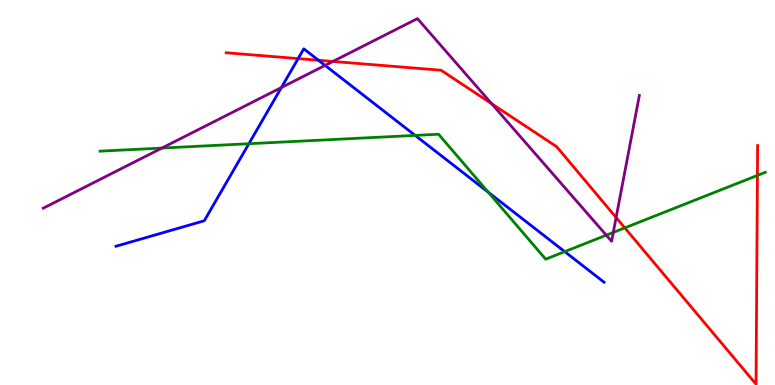[{'lines': ['blue', 'red'], 'intersections': [{'x': 3.85, 'y': 8.48}, {'x': 4.11, 'y': 8.43}]}, {'lines': ['green', 'red'], 'intersections': [{'x': 8.06, 'y': 4.08}, {'x': 9.77, 'y': 5.44}]}, {'lines': ['purple', 'red'], 'intersections': [{'x': 4.3, 'y': 8.4}, {'x': 6.34, 'y': 7.31}, {'x': 7.95, 'y': 4.35}]}, {'lines': ['blue', 'green'], 'intersections': [{'x': 3.21, 'y': 6.27}, {'x': 5.36, 'y': 6.48}, {'x': 6.3, 'y': 5.01}, {'x': 7.29, 'y': 3.46}]}, {'lines': ['blue', 'purple'], 'intersections': [{'x': 3.63, 'y': 7.73}, {'x': 4.19, 'y': 8.3}]}, {'lines': ['green', 'purple'], 'intersections': [{'x': 2.09, 'y': 6.15}, {'x': 7.82, 'y': 3.89}, {'x': 7.91, 'y': 3.96}]}]